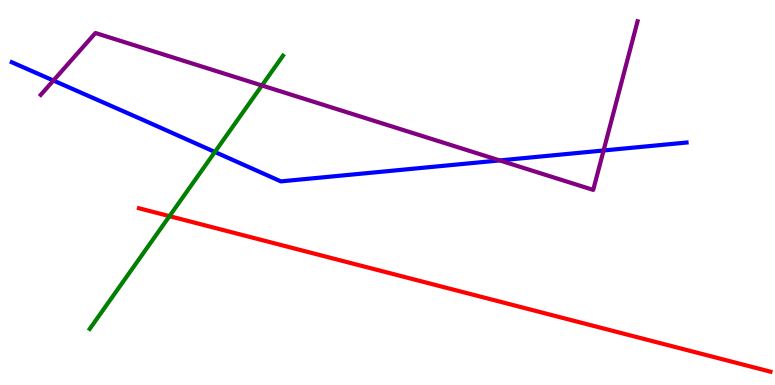[{'lines': ['blue', 'red'], 'intersections': []}, {'lines': ['green', 'red'], 'intersections': [{'x': 2.19, 'y': 4.39}]}, {'lines': ['purple', 'red'], 'intersections': []}, {'lines': ['blue', 'green'], 'intersections': [{'x': 2.77, 'y': 6.05}]}, {'lines': ['blue', 'purple'], 'intersections': [{'x': 0.689, 'y': 7.91}, {'x': 6.45, 'y': 5.83}, {'x': 7.79, 'y': 6.09}]}, {'lines': ['green', 'purple'], 'intersections': [{'x': 3.38, 'y': 7.78}]}]